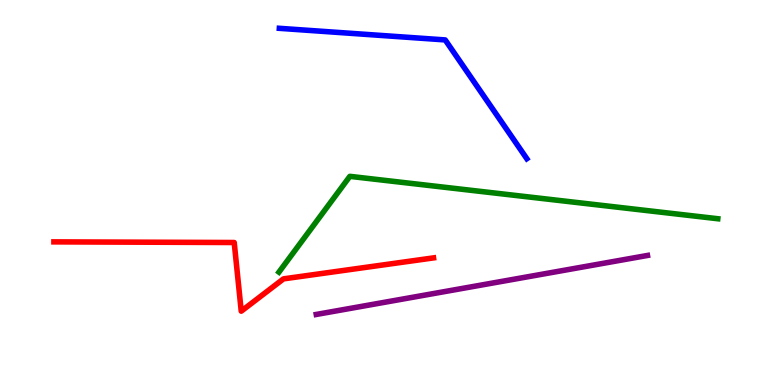[{'lines': ['blue', 'red'], 'intersections': []}, {'lines': ['green', 'red'], 'intersections': []}, {'lines': ['purple', 'red'], 'intersections': []}, {'lines': ['blue', 'green'], 'intersections': []}, {'lines': ['blue', 'purple'], 'intersections': []}, {'lines': ['green', 'purple'], 'intersections': []}]